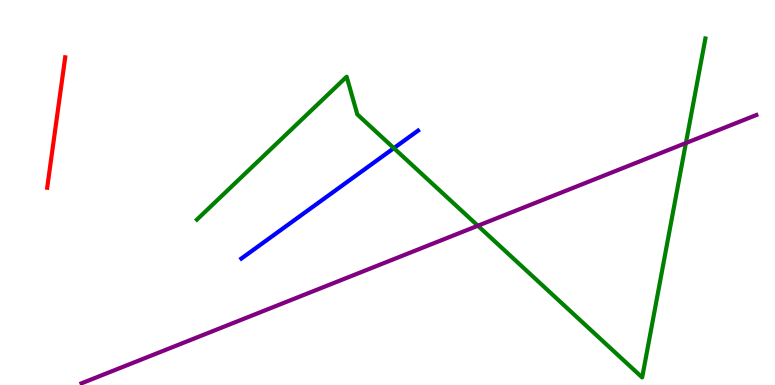[{'lines': ['blue', 'red'], 'intersections': []}, {'lines': ['green', 'red'], 'intersections': []}, {'lines': ['purple', 'red'], 'intersections': []}, {'lines': ['blue', 'green'], 'intersections': [{'x': 5.08, 'y': 6.15}]}, {'lines': ['blue', 'purple'], 'intersections': []}, {'lines': ['green', 'purple'], 'intersections': [{'x': 6.17, 'y': 4.14}, {'x': 8.85, 'y': 6.28}]}]